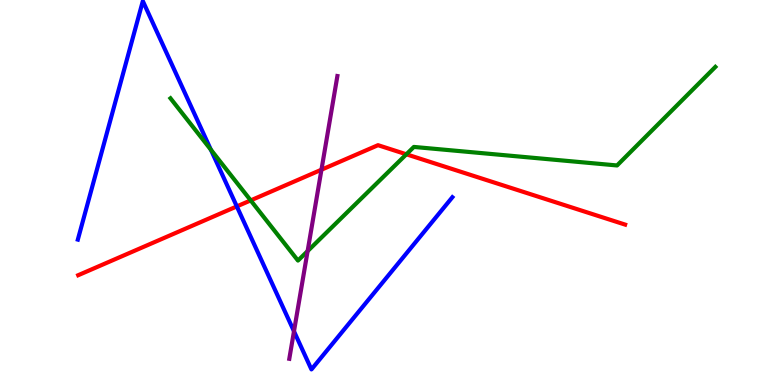[{'lines': ['blue', 'red'], 'intersections': [{'x': 3.06, 'y': 4.64}]}, {'lines': ['green', 'red'], 'intersections': [{'x': 3.23, 'y': 4.79}, {'x': 5.24, 'y': 5.99}]}, {'lines': ['purple', 'red'], 'intersections': [{'x': 4.15, 'y': 5.59}]}, {'lines': ['blue', 'green'], 'intersections': [{'x': 2.72, 'y': 6.11}]}, {'lines': ['blue', 'purple'], 'intersections': [{'x': 3.79, 'y': 1.39}]}, {'lines': ['green', 'purple'], 'intersections': [{'x': 3.97, 'y': 3.48}]}]